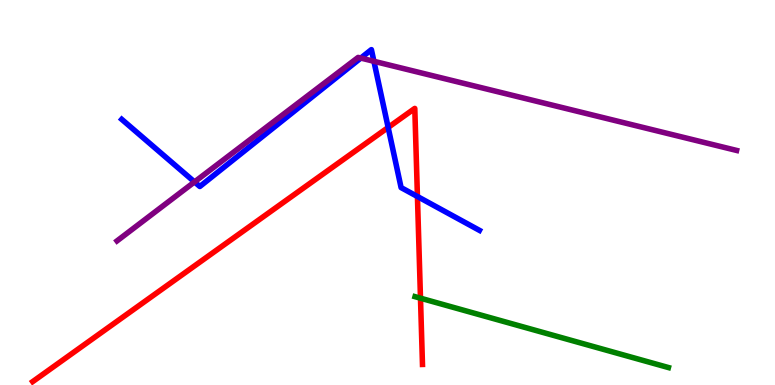[{'lines': ['blue', 'red'], 'intersections': [{'x': 5.01, 'y': 6.69}, {'x': 5.39, 'y': 4.9}]}, {'lines': ['green', 'red'], 'intersections': [{'x': 5.43, 'y': 2.25}]}, {'lines': ['purple', 'red'], 'intersections': []}, {'lines': ['blue', 'green'], 'intersections': []}, {'lines': ['blue', 'purple'], 'intersections': [{'x': 2.51, 'y': 5.27}, {'x': 4.66, 'y': 8.49}, {'x': 4.82, 'y': 8.41}]}, {'lines': ['green', 'purple'], 'intersections': []}]